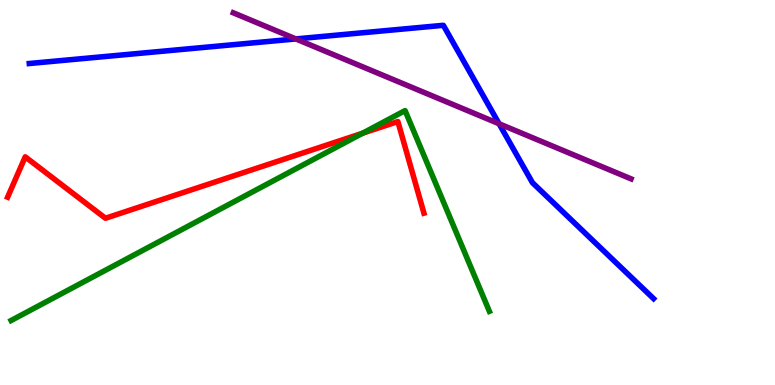[{'lines': ['blue', 'red'], 'intersections': []}, {'lines': ['green', 'red'], 'intersections': [{'x': 4.68, 'y': 6.54}]}, {'lines': ['purple', 'red'], 'intersections': []}, {'lines': ['blue', 'green'], 'intersections': []}, {'lines': ['blue', 'purple'], 'intersections': [{'x': 3.82, 'y': 8.99}, {'x': 6.44, 'y': 6.79}]}, {'lines': ['green', 'purple'], 'intersections': []}]